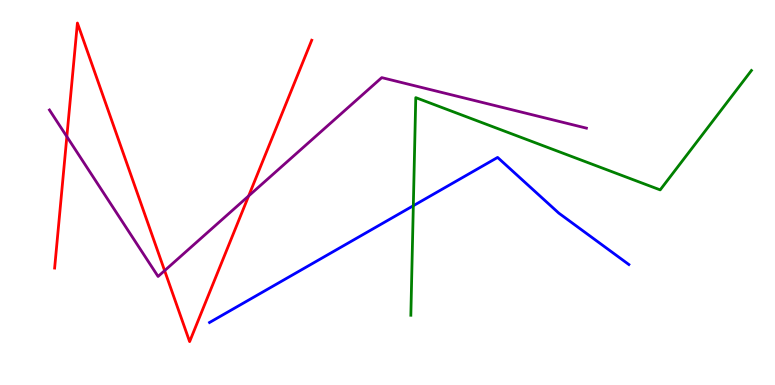[{'lines': ['blue', 'red'], 'intersections': []}, {'lines': ['green', 'red'], 'intersections': []}, {'lines': ['purple', 'red'], 'intersections': [{'x': 0.863, 'y': 6.45}, {'x': 2.12, 'y': 2.97}, {'x': 3.21, 'y': 4.91}]}, {'lines': ['blue', 'green'], 'intersections': [{'x': 5.33, 'y': 4.66}]}, {'lines': ['blue', 'purple'], 'intersections': []}, {'lines': ['green', 'purple'], 'intersections': []}]